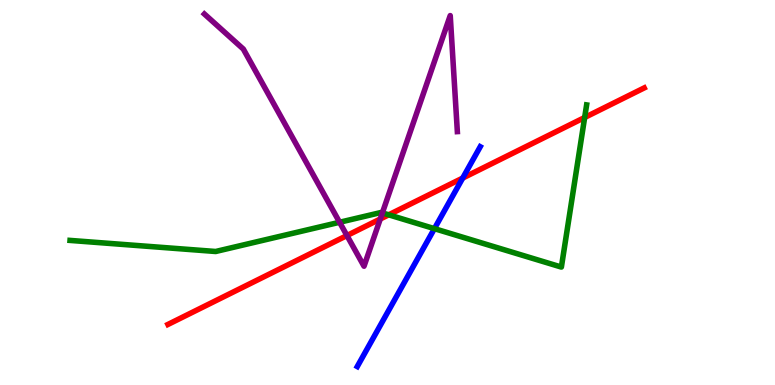[{'lines': ['blue', 'red'], 'intersections': [{'x': 5.97, 'y': 5.38}]}, {'lines': ['green', 'red'], 'intersections': [{'x': 5.02, 'y': 4.42}, {'x': 7.54, 'y': 6.95}]}, {'lines': ['purple', 'red'], 'intersections': [{'x': 4.48, 'y': 3.88}, {'x': 4.91, 'y': 4.31}]}, {'lines': ['blue', 'green'], 'intersections': [{'x': 5.61, 'y': 4.06}]}, {'lines': ['blue', 'purple'], 'intersections': []}, {'lines': ['green', 'purple'], 'intersections': [{'x': 4.38, 'y': 4.23}, {'x': 4.93, 'y': 4.47}]}]